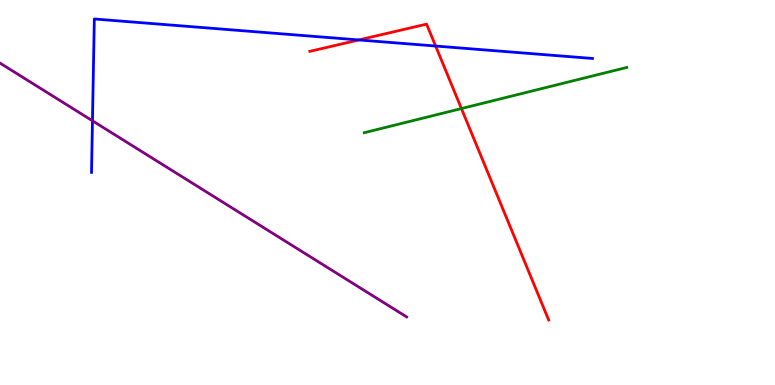[{'lines': ['blue', 'red'], 'intersections': [{'x': 4.63, 'y': 8.96}, {'x': 5.62, 'y': 8.8}]}, {'lines': ['green', 'red'], 'intersections': [{'x': 5.95, 'y': 7.18}]}, {'lines': ['purple', 'red'], 'intersections': []}, {'lines': ['blue', 'green'], 'intersections': []}, {'lines': ['blue', 'purple'], 'intersections': [{'x': 1.19, 'y': 6.86}]}, {'lines': ['green', 'purple'], 'intersections': []}]